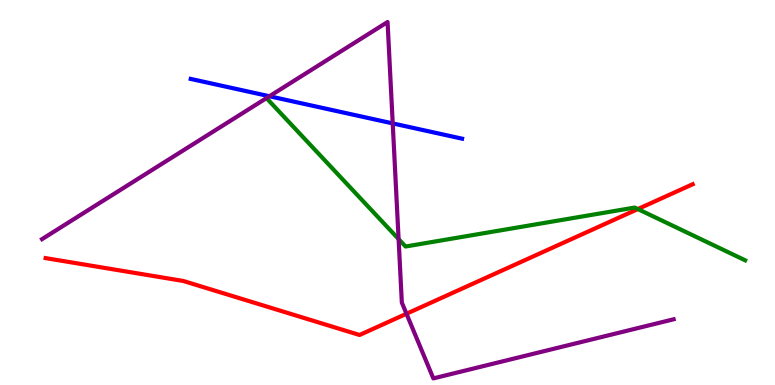[{'lines': ['blue', 'red'], 'intersections': []}, {'lines': ['green', 'red'], 'intersections': [{'x': 8.23, 'y': 4.57}]}, {'lines': ['purple', 'red'], 'intersections': [{'x': 5.24, 'y': 1.85}]}, {'lines': ['blue', 'green'], 'intersections': []}, {'lines': ['blue', 'purple'], 'intersections': [{'x': 3.48, 'y': 7.5}, {'x': 5.07, 'y': 6.79}]}, {'lines': ['green', 'purple'], 'intersections': [{'x': 5.14, 'y': 3.79}]}]